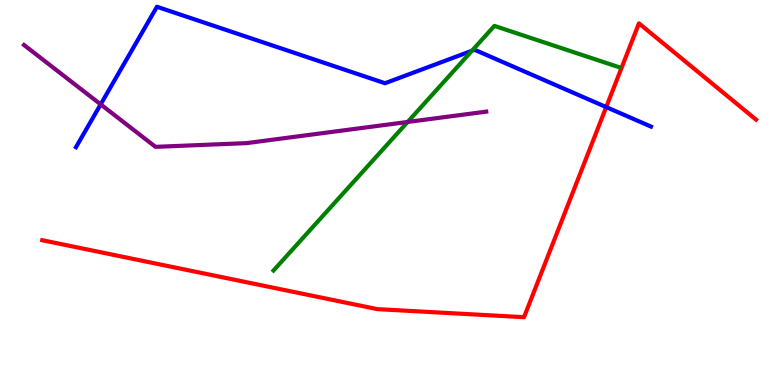[{'lines': ['blue', 'red'], 'intersections': [{'x': 7.82, 'y': 7.22}]}, {'lines': ['green', 'red'], 'intersections': []}, {'lines': ['purple', 'red'], 'intersections': []}, {'lines': ['blue', 'green'], 'intersections': [{'x': 6.09, 'y': 8.68}]}, {'lines': ['blue', 'purple'], 'intersections': [{'x': 1.3, 'y': 7.29}]}, {'lines': ['green', 'purple'], 'intersections': [{'x': 5.26, 'y': 6.83}]}]